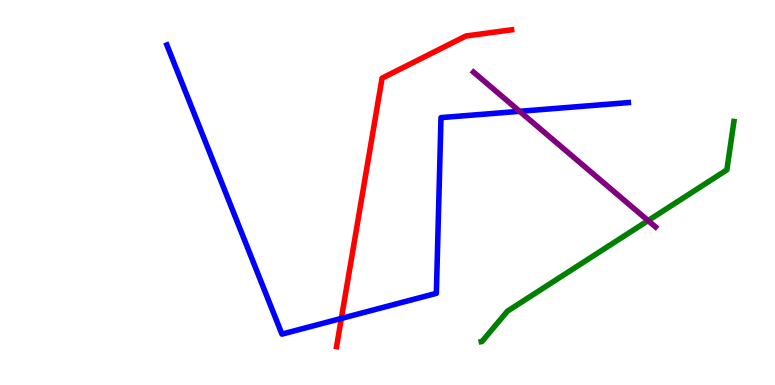[{'lines': ['blue', 'red'], 'intersections': [{'x': 4.4, 'y': 1.73}]}, {'lines': ['green', 'red'], 'intersections': []}, {'lines': ['purple', 'red'], 'intersections': []}, {'lines': ['blue', 'green'], 'intersections': []}, {'lines': ['blue', 'purple'], 'intersections': [{'x': 6.7, 'y': 7.11}]}, {'lines': ['green', 'purple'], 'intersections': [{'x': 8.36, 'y': 4.27}]}]